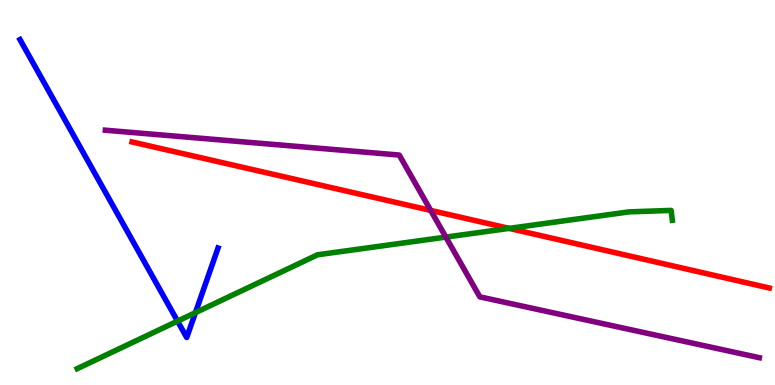[{'lines': ['blue', 'red'], 'intersections': []}, {'lines': ['green', 'red'], 'intersections': [{'x': 6.57, 'y': 4.07}]}, {'lines': ['purple', 'red'], 'intersections': [{'x': 5.56, 'y': 4.54}]}, {'lines': ['blue', 'green'], 'intersections': [{'x': 2.29, 'y': 1.66}, {'x': 2.52, 'y': 1.88}]}, {'lines': ['blue', 'purple'], 'intersections': []}, {'lines': ['green', 'purple'], 'intersections': [{'x': 5.75, 'y': 3.84}]}]